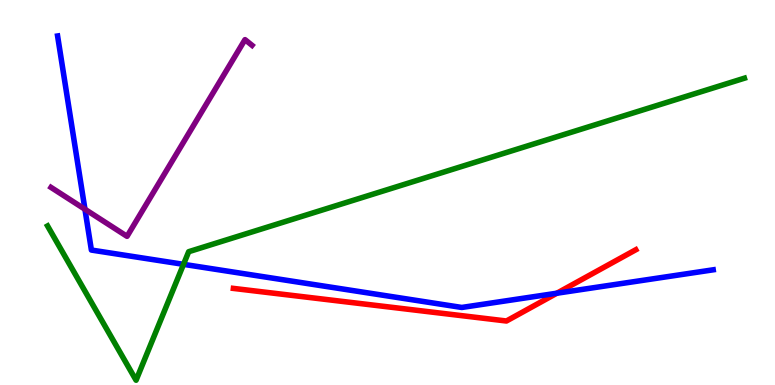[{'lines': ['blue', 'red'], 'intersections': [{'x': 7.19, 'y': 2.38}]}, {'lines': ['green', 'red'], 'intersections': []}, {'lines': ['purple', 'red'], 'intersections': []}, {'lines': ['blue', 'green'], 'intersections': [{'x': 2.37, 'y': 3.13}]}, {'lines': ['blue', 'purple'], 'intersections': [{'x': 1.1, 'y': 4.57}]}, {'lines': ['green', 'purple'], 'intersections': []}]